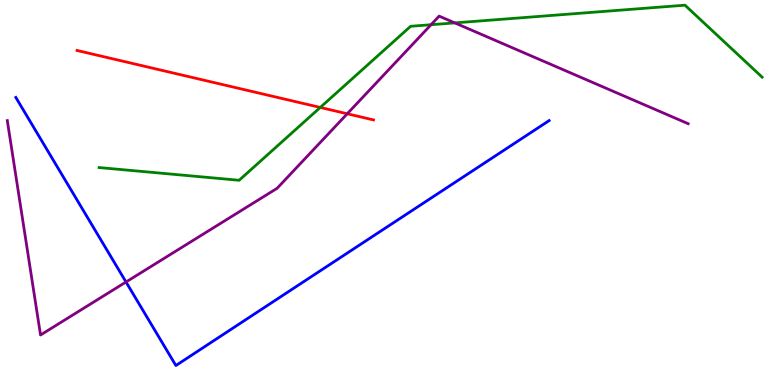[{'lines': ['blue', 'red'], 'intersections': []}, {'lines': ['green', 'red'], 'intersections': [{'x': 4.13, 'y': 7.21}]}, {'lines': ['purple', 'red'], 'intersections': [{'x': 4.48, 'y': 7.05}]}, {'lines': ['blue', 'green'], 'intersections': []}, {'lines': ['blue', 'purple'], 'intersections': [{'x': 1.63, 'y': 2.68}]}, {'lines': ['green', 'purple'], 'intersections': [{'x': 5.56, 'y': 9.36}, {'x': 5.87, 'y': 9.41}]}]